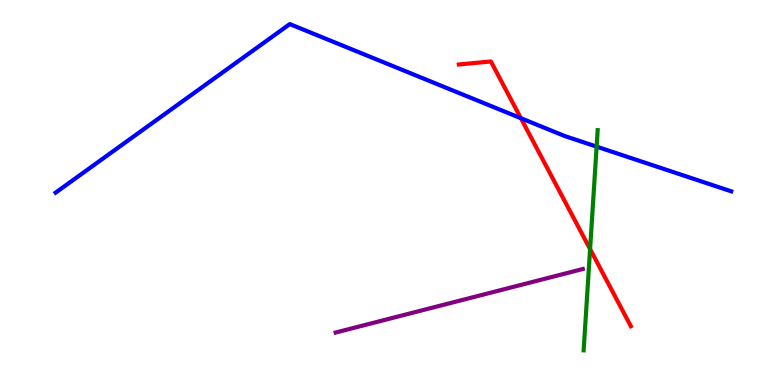[{'lines': ['blue', 'red'], 'intersections': [{'x': 6.72, 'y': 6.93}]}, {'lines': ['green', 'red'], 'intersections': [{'x': 7.61, 'y': 3.53}]}, {'lines': ['purple', 'red'], 'intersections': []}, {'lines': ['blue', 'green'], 'intersections': [{'x': 7.7, 'y': 6.19}]}, {'lines': ['blue', 'purple'], 'intersections': []}, {'lines': ['green', 'purple'], 'intersections': []}]